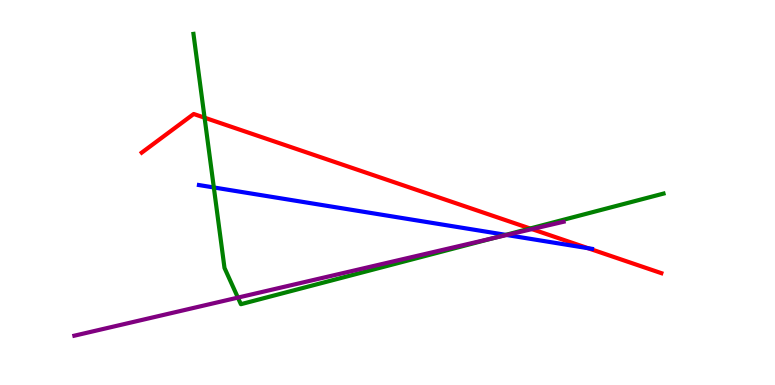[{'lines': ['blue', 'red'], 'intersections': [{'x': 7.59, 'y': 3.55}]}, {'lines': ['green', 'red'], 'intersections': [{'x': 2.64, 'y': 6.94}, {'x': 6.84, 'y': 4.07}]}, {'lines': ['purple', 'red'], 'intersections': [{'x': 6.86, 'y': 4.05}]}, {'lines': ['blue', 'green'], 'intersections': [{'x': 2.76, 'y': 5.13}, {'x': 6.53, 'y': 3.9}]}, {'lines': ['blue', 'purple'], 'intersections': [{'x': 6.54, 'y': 3.9}]}, {'lines': ['green', 'purple'], 'intersections': [{'x': 3.07, 'y': 2.27}, {'x': 6.37, 'y': 3.82}]}]